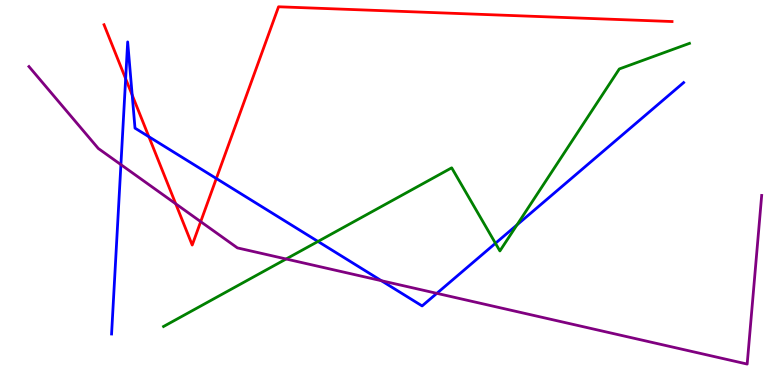[{'lines': ['blue', 'red'], 'intersections': [{'x': 1.62, 'y': 7.96}, {'x': 1.71, 'y': 7.53}, {'x': 1.92, 'y': 6.45}, {'x': 2.79, 'y': 5.36}]}, {'lines': ['green', 'red'], 'intersections': []}, {'lines': ['purple', 'red'], 'intersections': [{'x': 2.27, 'y': 4.71}, {'x': 2.59, 'y': 4.24}]}, {'lines': ['blue', 'green'], 'intersections': [{'x': 4.1, 'y': 3.73}, {'x': 6.39, 'y': 3.68}, {'x': 6.67, 'y': 4.16}]}, {'lines': ['blue', 'purple'], 'intersections': [{'x': 1.56, 'y': 5.72}, {'x': 4.92, 'y': 2.71}, {'x': 5.64, 'y': 2.38}]}, {'lines': ['green', 'purple'], 'intersections': [{'x': 3.69, 'y': 3.27}]}]